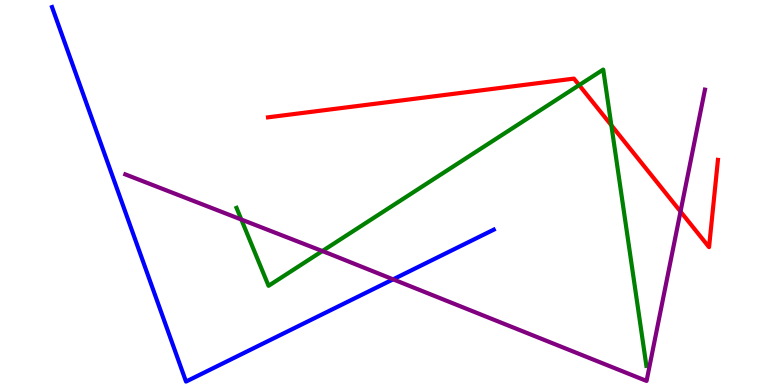[{'lines': ['blue', 'red'], 'intersections': []}, {'lines': ['green', 'red'], 'intersections': [{'x': 7.47, 'y': 7.79}, {'x': 7.89, 'y': 6.75}]}, {'lines': ['purple', 'red'], 'intersections': [{'x': 8.78, 'y': 4.51}]}, {'lines': ['blue', 'green'], 'intersections': []}, {'lines': ['blue', 'purple'], 'intersections': [{'x': 5.07, 'y': 2.74}]}, {'lines': ['green', 'purple'], 'intersections': [{'x': 3.11, 'y': 4.3}, {'x': 4.16, 'y': 3.48}]}]